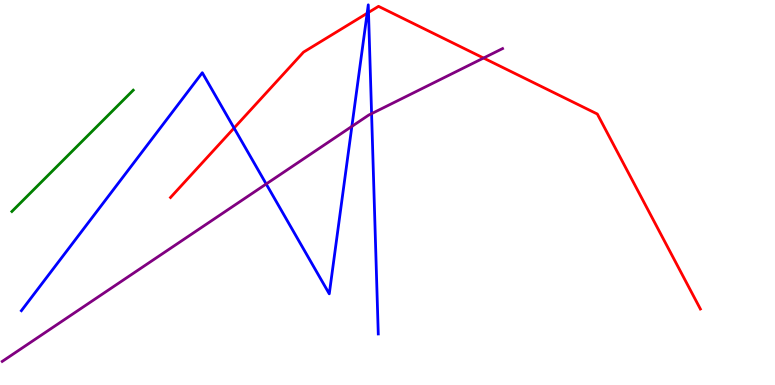[{'lines': ['blue', 'red'], 'intersections': [{'x': 3.02, 'y': 6.67}, {'x': 4.74, 'y': 9.65}, {'x': 4.75, 'y': 9.68}]}, {'lines': ['green', 'red'], 'intersections': []}, {'lines': ['purple', 'red'], 'intersections': [{'x': 6.24, 'y': 8.49}]}, {'lines': ['blue', 'green'], 'intersections': []}, {'lines': ['blue', 'purple'], 'intersections': [{'x': 3.43, 'y': 5.22}, {'x': 4.54, 'y': 6.72}, {'x': 4.79, 'y': 7.05}]}, {'lines': ['green', 'purple'], 'intersections': []}]